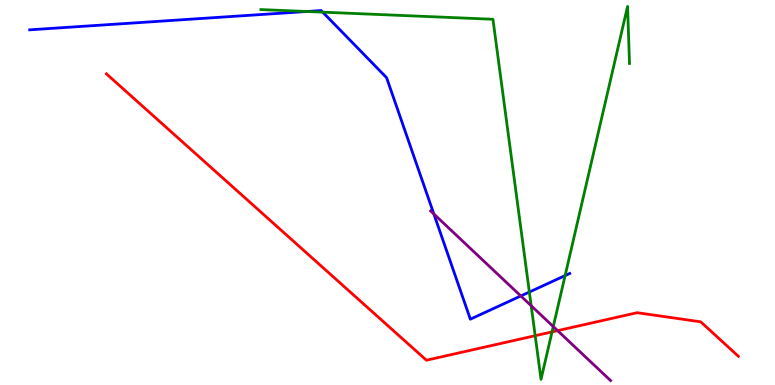[{'lines': ['blue', 'red'], 'intersections': []}, {'lines': ['green', 'red'], 'intersections': [{'x': 6.91, 'y': 1.28}, {'x': 7.12, 'y': 1.38}]}, {'lines': ['purple', 'red'], 'intersections': [{'x': 7.19, 'y': 1.41}]}, {'lines': ['blue', 'green'], 'intersections': [{'x': 3.96, 'y': 9.7}, {'x': 4.16, 'y': 9.68}, {'x': 6.83, 'y': 2.41}, {'x': 7.29, 'y': 2.84}]}, {'lines': ['blue', 'purple'], 'intersections': [{'x': 5.6, 'y': 4.44}, {'x': 6.72, 'y': 2.31}]}, {'lines': ['green', 'purple'], 'intersections': [{'x': 6.85, 'y': 2.06}, {'x': 7.14, 'y': 1.52}]}]